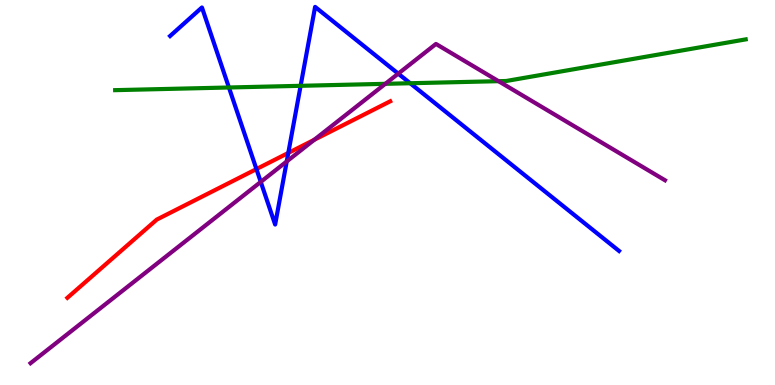[{'lines': ['blue', 'red'], 'intersections': [{'x': 3.31, 'y': 5.61}, {'x': 3.72, 'y': 6.03}]}, {'lines': ['green', 'red'], 'intersections': []}, {'lines': ['purple', 'red'], 'intersections': [{'x': 4.05, 'y': 6.37}]}, {'lines': ['blue', 'green'], 'intersections': [{'x': 2.95, 'y': 7.73}, {'x': 3.88, 'y': 7.77}, {'x': 5.29, 'y': 7.84}]}, {'lines': ['blue', 'purple'], 'intersections': [{'x': 3.36, 'y': 5.28}, {'x': 3.7, 'y': 5.81}, {'x': 5.14, 'y': 8.09}]}, {'lines': ['green', 'purple'], 'intersections': [{'x': 4.97, 'y': 7.82}, {'x': 6.43, 'y': 7.89}]}]